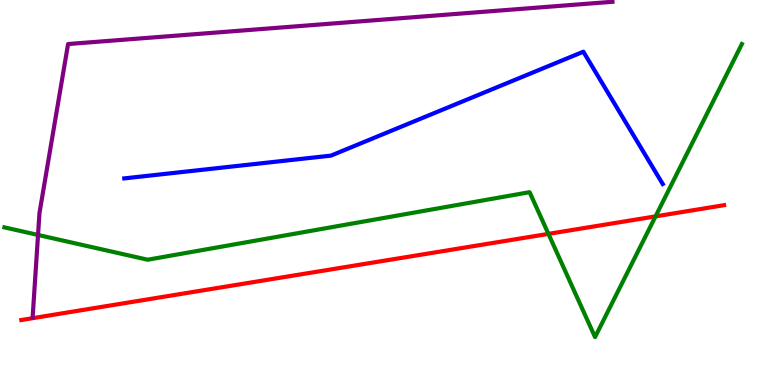[{'lines': ['blue', 'red'], 'intersections': []}, {'lines': ['green', 'red'], 'intersections': [{'x': 7.08, 'y': 3.93}, {'x': 8.46, 'y': 4.38}]}, {'lines': ['purple', 'red'], 'intersections': []}, {'lines': ['blue', 'green'], 'intersections': []}, {'lines': ['blue', 'purple'], 'intersections': []}, {'lines': ['green', 'purple'], 'intersections': [{'x': 0.491, 'y': 3.9}]}]